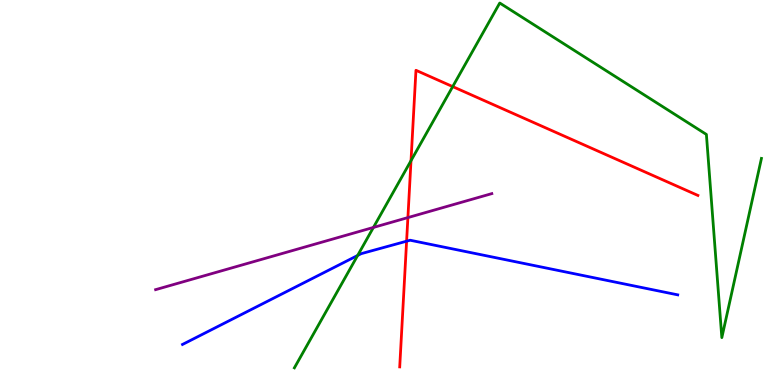[{'lines': ['blue', 'red'], 'intersections': [{'x': 5.25, 'y': 3.74}]}, {'lines': ['green', 'red'], 'intersections': [{'x': 5.3, 'y': 5.83}, {'x': 5.84, 'y': 7.75}]}, {'lines': ['purple', 'red'], 'intersections': [{'x': 5.26, 'y': 4.35}]}, {'lines': ['blue', 'green'], 'intersections': [{'x': 4.61, 'y': 3.36}]}, {'lines': ['blue', 'purple'], 'intersections': []}, {'lines': ['green', 'purple'], 'intersections': [{'x': 4.82, 'y': 4.09}]}]